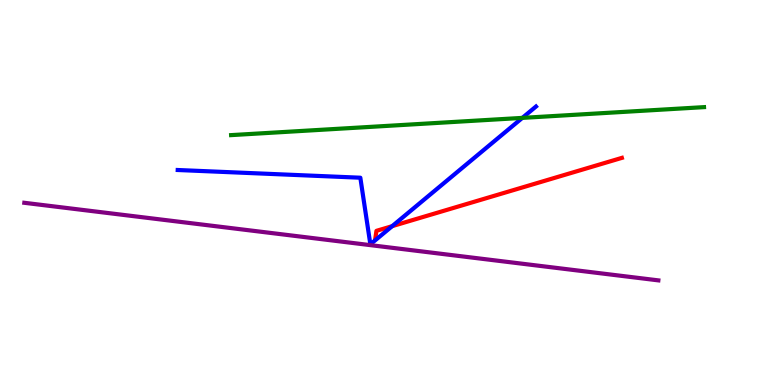[{'lines': ['blue', 'red'], 'intersections': [{'x': 5.06, 'y': 4.13}]}, {'lines': ['green', 'red'], 'intersections': []}, {'lines': ['purple', 'red'], 'intersections': []}, {'lines': ['blue', 'green'], 'intersections': [{'x': 6.74, 'y': 6.94}]}, {'lines': ['blue', 'purple'], 'intersections': []}, {'lines': ['green', 'purple'], 'intersections': []}]